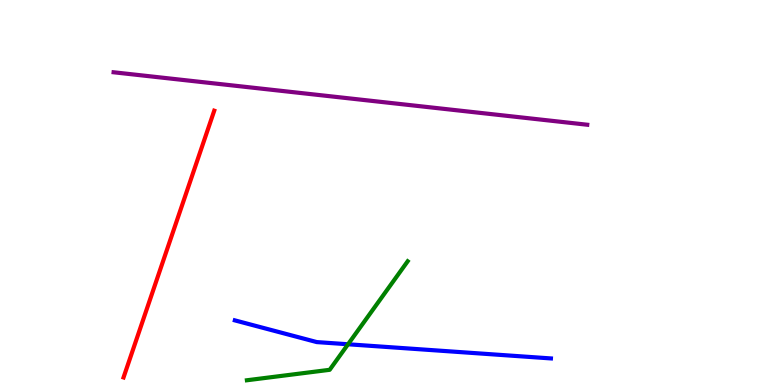[{'lines': ['blue', 'red'], 'intersections': []}, {'lines': ['green', 'red'], 'intersections': []}, {'lines': ['purple', 'red'], 'intersections': []}, {'lines': ['blue', 'green'], 'intersections': [{'x': 4.49, 'y': 1.06}]}, {'lines': ['blue', 'purple'], 'intersections': []}, {'lines': ['green', 'purple'], 'intersections': []}]